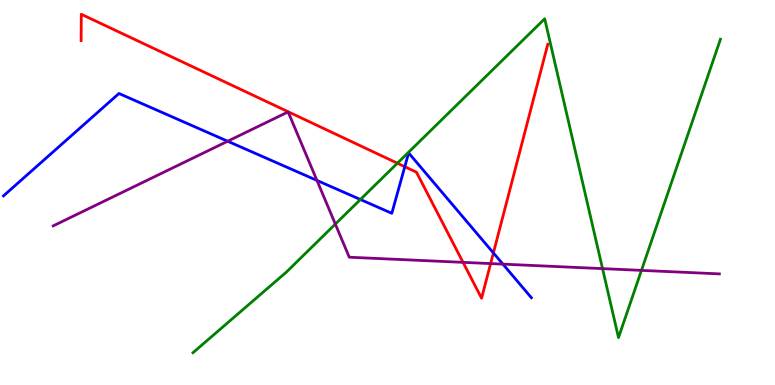[{'lines': ['blue', 'red'], 'intersections': [{'x': 5.22, 'y': 5.67}, {'x': 6.37, 'y': 3.43}]}, {'lines': ['green', 'red'], 'intersections': [{'x': 5.13, 'y': 5.76}]}, {'lines': ['purple', 'red'], 'intersections': [{'x': 5.97, 'y': 3.19}, {'x': 6.33, 'y': 3.15}]}, {'lines': ['blue', 'green'], 'intersections': [{'x': 4.65, 'y': 4.82}]}, {'lines': ['blue', 'purple'], 'intersections': [{'x': 2.94, 'y': 6.33}, {'x': 4.09, 'y': 5.31}, {'x': 6.49, 'y': 3.14}]}, {'lines': ['green', 'purple'], 'intersections': [{'x': 4.33, 'y': 4.18}, {'x': 7.77, 'y': 3.02}, {'x': 8.28, 'y': 2.98}]}]